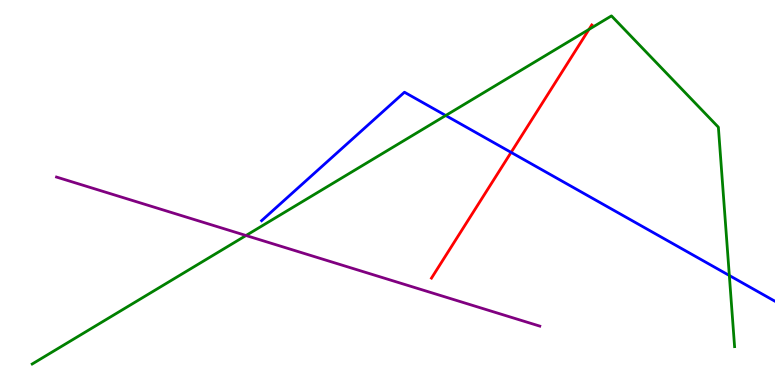[{'lines': ['blue', 'red'], 'intersections': [{'x': 6.59, 'y': 6.04}]}, {'lines': ['green', 'red'], 'intersections': [{'x': 7.6, 'y': 9.24}]}, {'lines': ['purple', 'red'], 'intersections': []}, {'lines': ['blue', 'green'], 'intersections': [{'x': 5.75, 'y': 7.0}, {'x': 9.41, 'y': 2.84}]}, {'lines': ['blue', 'purple'], 'intersections': []}, {'lines': ['green', 'purple'], 'intersections': [{'x': 3.17, 'y': 3.88}]}]